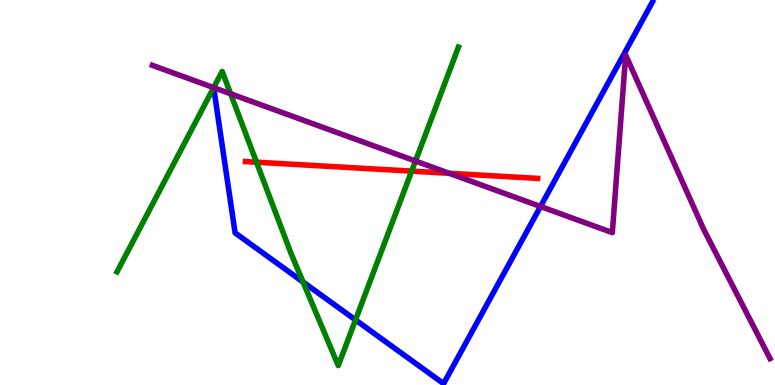[{'lines': ['blue', 'red'], 'intersections': []}, {'lines': ['green', 'red'], 'intersections': [{'x': 3.31, 'y': 5.79}, {'x': 5.31, 'y': 5.55}]}, {'lines': ['purple', 'red'], 'intersections': [{'x': 5.8, 'y': 5.5}]}, {'lines': ['blue', 'green'], 'intersections': [{'x': 2.76, 'y': 7.72}, {'x': 3.91, 'y': 2.67}, {'x': 4.59, 'y': 1.69}]}, {'lines': ['blue', 'purple'], 'intersections': [{'x': 2.76, 'y': 7.72}, {'x': 6.97, 'y': 4.64}]}, {'lines': ['green', 'purple'], 'intersections': [{'x': 2.76, 'y': 7.72}, {'x': 2.98, 'y': 7.56}, {'x': 5.36, 'y': 5.82}]}]